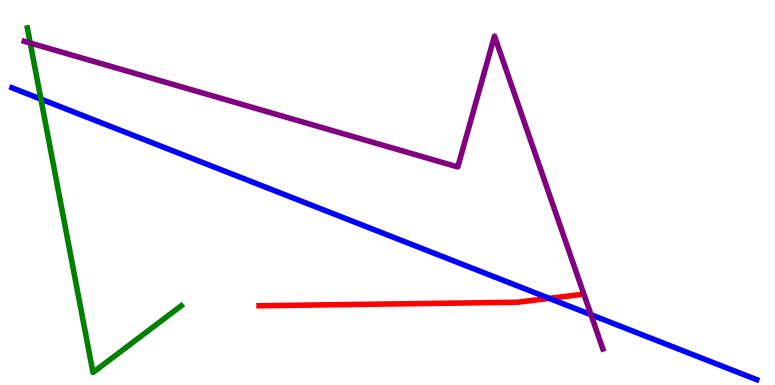[{'lines': ['blue', 'red'], 'intersections': [{'x': 7.09, 'y': 2.25}]}, {'lines': ['green', 'red'], 'intersections': []}, {'lines': ['purple', 'red'], 'intersections': []}, {'lines': ['blue', 'green'], 'intersections': [{'x': 0.528, 'y': 7.43}]}, {'lines': ['blue', 'purple'], 'intersections': [{'x': 7.63, 'y': 1.83}]}, {'lines': ['green', 'purple'], 'intersections': [{'x': 0.39, 'y': 8.88}]}]